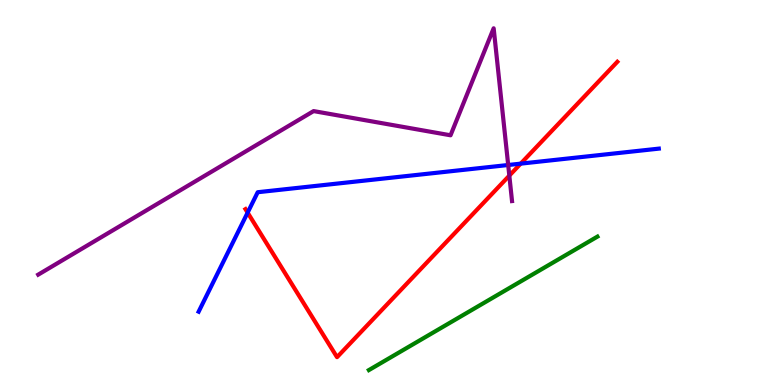[{'lines': ['blue', 'red'], 'intersections': [{'x': 3.2, 'y': 4.48}, {'x': 6.72, 'y': 5.75}]}, {'lines': ['green', 'red'], 'intersections': []}, {'lines': ['purple', 'red'], 'intersections': [{'x': 6.57, 'y': 5.44}]}, {'lines': ['blue', 'green'], 'intersections': []}, {'lines': ['blue', 'purple'], 'intersections': [{'x': 6.56, 'y': 5.71}]}, {'lines': ['green', 'purple'], 'intersections': []}]